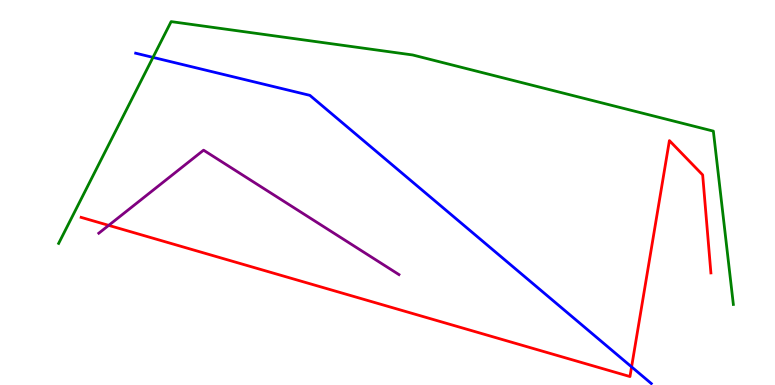[{'lines': ['blue', 'red'], 'intersections': [{'x': 8.15, 'y': 0.471}]}, {'lines': ['green', 'red'], 'intersections': []}, {'lines': ['purple', 'red'], 'intersections': [{'x': 1.4, 'y': 4.15}]}, {'lines': ['blue', 'green'], 'intersections': [{'x': 1.97, 'y': 8.51}]}, {'lines': ['blue', 'purple'], 'intersections': []}, {'lines': ['green', 'purple'], 'intersections': []}]